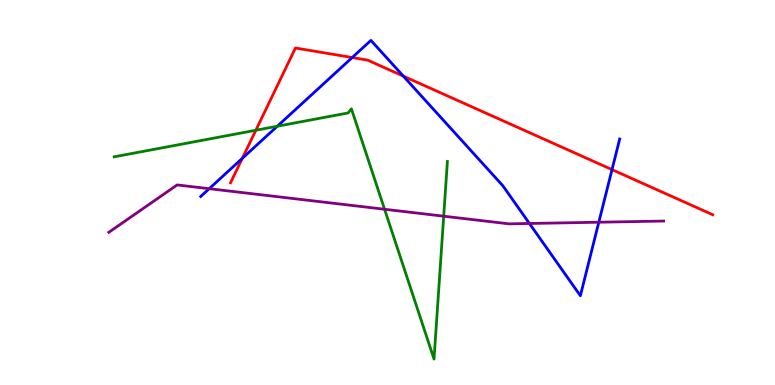[{'lines': ['blue', 'red'], 'intersections': [{'x': 3.13, 'y': 5.89}, {'x': 4.54, 'y': 8.51}, {'x': 5.2, 'y': 8.02}, {'x': 7.9, 'y': 5.59}]}, {'lines': ['green', 'red'], 'intersections': [{'x': 3.3, 'y': 6.62}]}, {'lines': ['purple', 'red'], 'intersections': []}, {'lines': ['blue', 'green'], 'intersections': [{'x': 3.58, 'y': 6.72}]}, {'lines': ['blue', 'purple'], 'intersections': [{'x': 2.7, 'y': 5.1}, {'x': 6.83, 'y': 4.2}, {'x': 7.73, 'y': 4.23}]}, {'lines': ['green', 'purple'], 'intersections': [{'x': 4.96, 'y': 4.56}, {'x': 5.73, 'y': 4.38}]}]